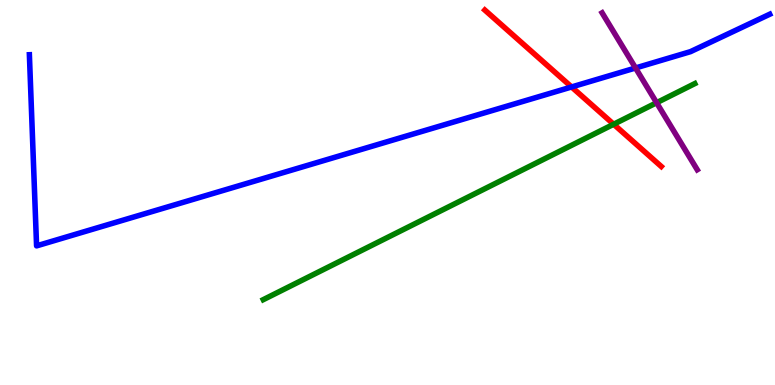[{'lines': ['blue', 'red'], 'intersections': [{'x': 7.38, 'y': 7.74}]}, {'lines': ['green', 'red'], 'intersections': [{'x': 7.92, 'y': 6.77}]}, {'lines': ['purple', 'red'], 'intersections': []}, {'lines': ['blue', 'green'], 'intersections': []}, {'lines': ['blue', 'purple'], 'intersections': [{'x': 8.2, 'y': 8.23}]}, {'lines': ['green', 'purple'], 'intersections': [{'x': 8.47, 'y': 7.33}]}]